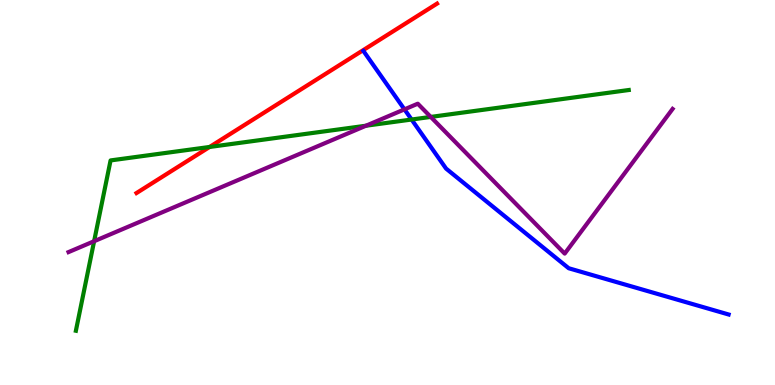[{'lines': ['blue', 'red'], 'intersections': []}, {'lines': ['green', 'red'], 'intersections': [{'x': 2.7, 'y': 6.18}]}, {'lines': ['purple', 'red'], 'intersections': []}, {'lines': ['blue', 'green'], 'intersections': [{'x': 5.31, 'y': 6.9}]}, {'lines': ['blue', 'purple'], 'intersections': [{'x': 5.22, 'y': 7.16}]}, {'lines': ['green', 'purple'], 'intersections': [{'x': 1.21, 'y': 3.73}, {'x': 4.72, 'y': 6.73}, {'x': 5.56, 'y': 6.96}]}]